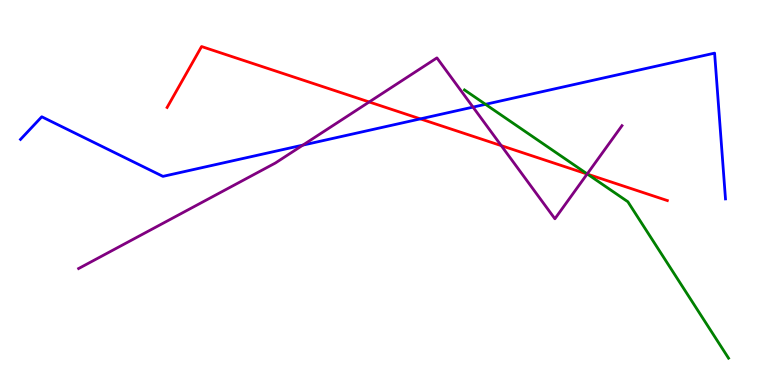[{'lines': ['blue', 'red'], 'intersections': [{'x': 5.42, 'y': 6.91}]}, {'lines': ['green', 'red'], 'intersections': [{'x': 7.58, 'y': 5.48}]}, {'lines': ['purple', 'red'], 'intersections': [{'x': 4.76, 'y': 7.35}, {'x': 6.47, 'y': 6.22}, {'x': 7.58, 'y': 5.48}]}, {'lines': ['blue', 'green'], 'intersections': [{'x': 6.26, 'y': 7.29}]}, {'lines': ['blue', 'purple'], 'intersections': [{'x': 3.91, 'y': 6.23}, {'x': 6.1, 'y': 7.22}]}, {'lines': ['green', 'purple'], 'intersections': [{'x': 7.58, 'y': 5.48}]}]